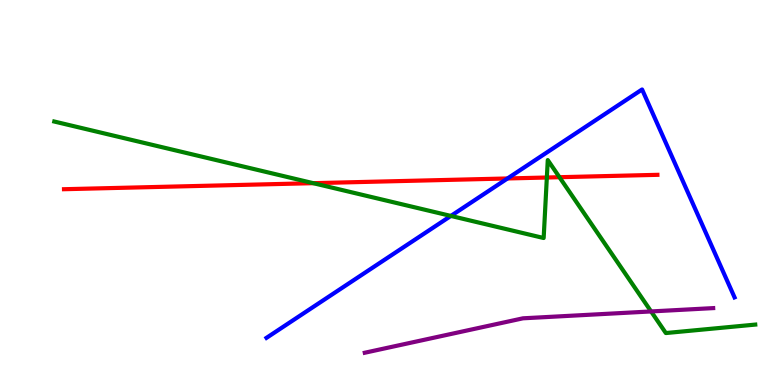[{'lines': ['blue', 'red'], 'intersections': [{'x': 6.55, 'y': 5.36}]}, {'lines': ['green', 'red'], 'intersections': [{'x': 4.04, 'y': 5.24}, {'x': 7.06, 'y': 5.39}, {'x': 7.22, 'y': 5.4}]}, {'lines': ['purple', 'red'], 'intersections': []}, {'lines': ['blue', 'green'], 'intersections': [{'x': 5.82, 'y': 4.39}]}, {'lines': ['blue', 'purple'], 'intersections': []}, {'lines': ['green', 'purple'], 'intersections': [{'x': 8.4, 'y': 1.91}]}]